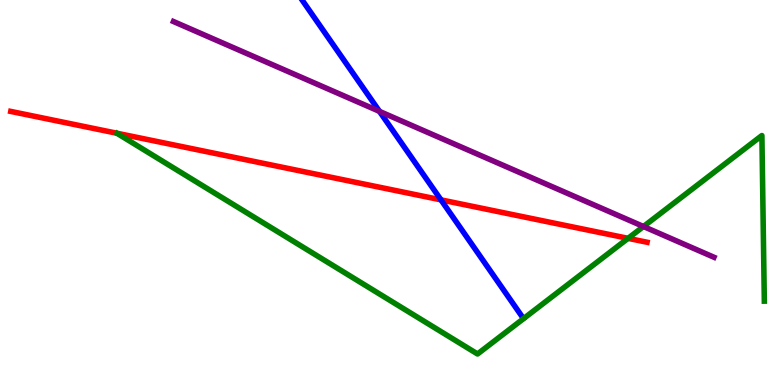[{'lines': ['blue', 'red'], 'intersections': [{'x': 5.69, 'y': 4.81}]}, {'lines': ['green', 'red'], 'intersections': [{'x': 8.1, 'y': 3.81}]}, {'lines': ['purple', 'red'], 'intersections': []}, {'lines': ['blue', 'green'], 'intersections': []}, {'lines': ['blue', 'purple'], 'intersections': [{'x': 4.9, 'y': 7.11}]}, {'lines': ['green', 'purple'], 'intersections': [{'x': 8.3, 'y': 4.12}]}]